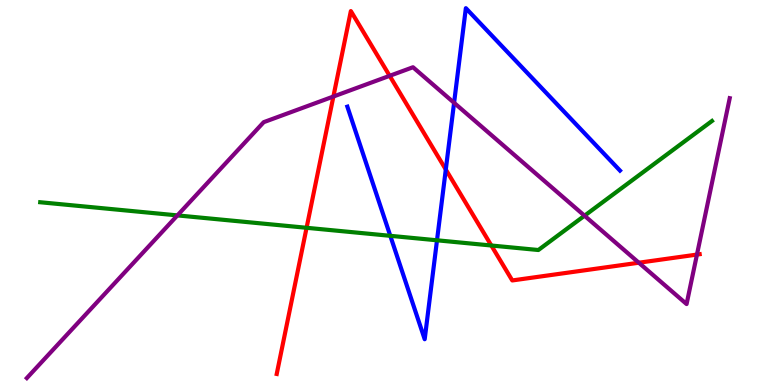[{'lines': ['blue', 'red'], 'intersections': [{'x': 5.75, 'y': 5.6}]}, {'lines': ['green', 'red'], 'intersections': [{'x': 3.96, 'y': 4.08}, {'x': 6.34, 'y': 3.62}]}, {'lines': ['purple', 'red'], 'intersections': [{'x': 4.3, 'y': 7.49}, {'x': 5.03, 'y': 8.03}, {'x': 8.24, 'y': 3.18}, {'x': 8.99, 'y': 3.39}]}, {'lines': ['blue', 'green'], 'intersections': [{'x': 5.04, 'y': 3.87}, {'x': 5.64, 'y': 3.76}]}, {'lines': ['blue', 'purple'], 'intersections': [{'x': 5.86, 'y': 7.33}]}, {'lines': ['green', 'purple'], 'intersections': [{'x': 2.29, 'y': 4.41}, {'x': 7.54, 'y': 4.4}]}]